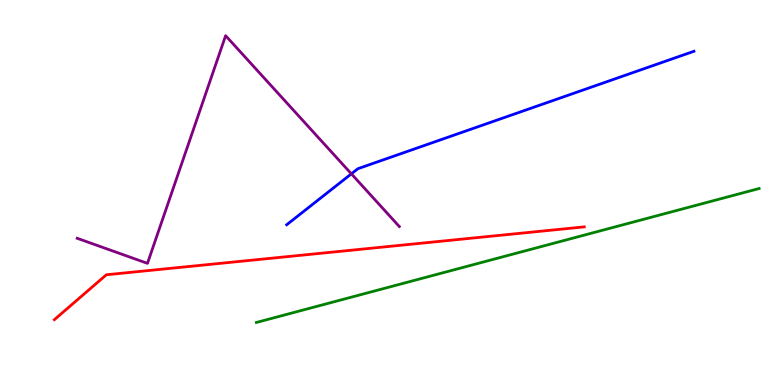[{'lines': ['blue', 'red'], 'intersections': []}, {'lines': ['green', 'red'], 'intersections': []}, {'lines': ['purple', 'red'], 'intersections': []}, {'lines': ['blue', 'green'], 'intersections': []}, {'lines': ['blue', 'purple'], 'intersections': [{'x': 4.53, 'y': 5.48}]}, {'lines': ['green', 'purple'], 'intersections': []}]